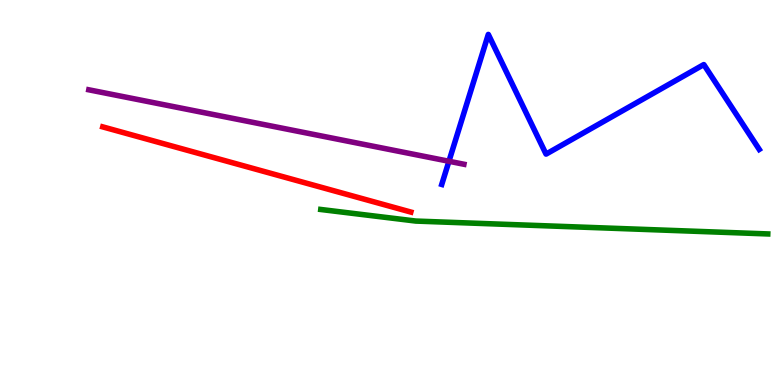[{'lines': ['blue', 'red'], 'intersections': []}, {'lines': ['green', 'red'], 'intersections': []}, {'lines': ['purple', 'red'], 'intersections': []}, {'lines': ['blue', 'green'], 'intersections': []}, {'lines': ['blue', 'purple'], 'intersections': [{'x': 5.79, 'y': 5.81}]}, {'lines': ['green', 'purple'], 'intersections': []}]